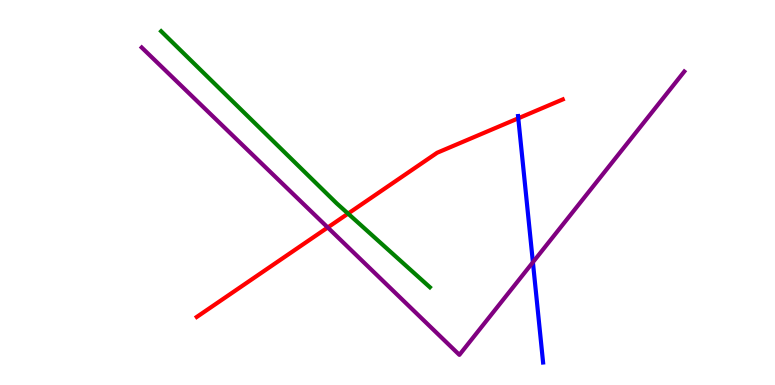[{'lines': ['blue', 'red'], 'intersections': [{'x': 6.69, 'y': 6.93}]}, {'lines': ['green', 'red'], 'intersections': [{'x': 4.49, 'y': 4.45}]}, {'lines': ['purple', 'red'], 'intersections': [{'x': 4.23, 'y': 4.09}]}, {'lines': ['blue', 'green'], 'intersections': []}, {'lines': ['blue', 'purple'], 'intersections': [{'x': 6.88, 'y': 3.19}]}, {'lines': ['green', 'purple'], 'intersections': []}]